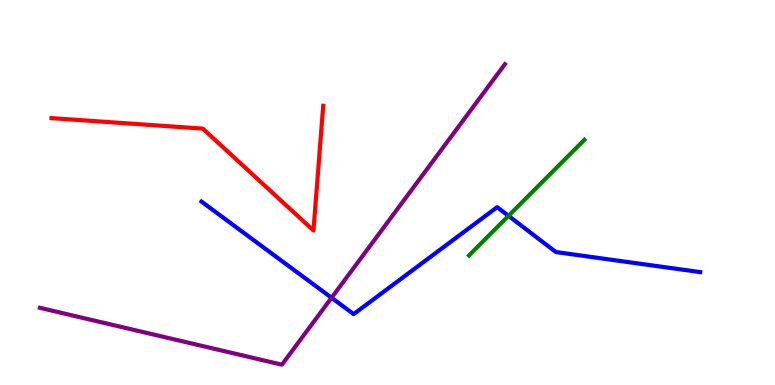[{'lines': ['blue', 'red'], 'intersections': []}, {'lines': ['green', 'red'], 'intersections': []}, {'lines': ['purple', 'red'], 'intersections': []}, {'lines': ['blue', 'green'], 'intersections': [{'x': 6.56, 'y': 4.39}]}, {'lines': ['blue', 'purple'], 'intersections': [{'x': 4.28, 'y': 2.27}]}, {'lines': ['green', 'purple'], 'intersections': []}]